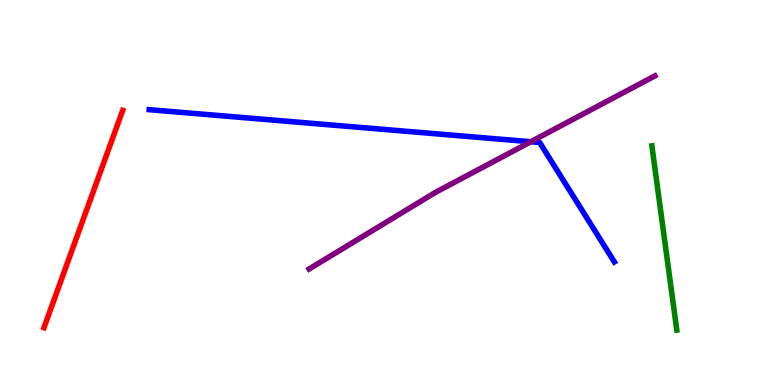[{'lines': ['blue', 'red'], 'intersections': []}, {'lines': ['green', 'red'], 'intersections': []}, {'lines': ['purple', 'red'], 'intersections': []}, {'lines': ['blue', 'green'], 'intersections': []}, {'lines': ['blue', 'purple'], 'intersections': [{'x': 6.85, 'y': 6.32}]}, {'lines': ['green', 'purple'], 'intersections': []}]